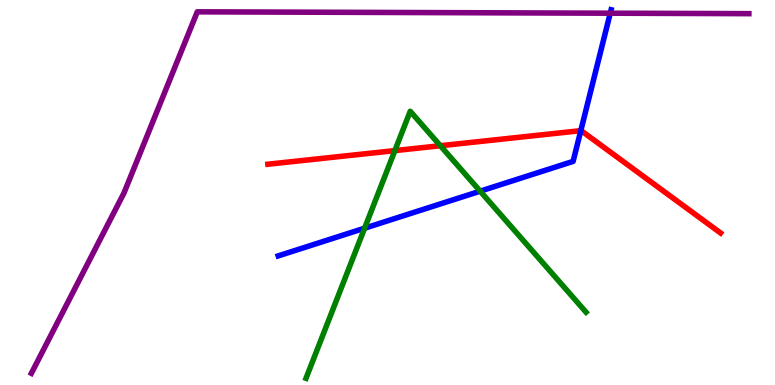[{'lines': ['blue', 'red'], 'intersections': [{'x': 7.49, 'y': 6.61}]}, {'lines': ['green', 'red'], 'intersections': [{'x': 5.1, 'y': 6.09}, {'x': 5.68, 'y': 6.21}]}, {'lines': ['purple', 'red'], 'intersections': []}, {'lines': ['blue', 'green'], 'intersections': [{'x': 4.7, 'y': 4.07}, {'x': 6.2, 'y': 5.03}]}, {'lines': ['blue', 'purple'], 'intersections': [{'x': 7.87, 'y': 9.66}]}, {'lines': ['green', 'purple'], 'intersections': []}]